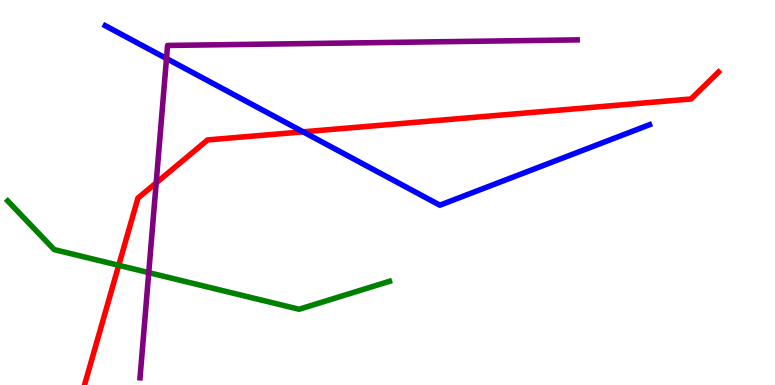[{'lines': ['blue', 'red'], 'intersections': [{'x': 3.91, 'y': 6.58}]}, {'lines': ['green', 'red'], 'intersections': [{'x': 1.53, 'y': 3.11}]}, {'lines': ['purple', 'red'], 'intersections': [{'x': 2.02, 'y': 5.25}]}, {'lines': ['blue', 'green'], 'intersections': []}, {'lines': ['blue', 'purple'], 'intersections': [{'x': 2.15, 'y': 8.48}]}, {'lines': ['green', 'purple'], 'intersections': [{'x': 1.92, 'y': 2.92}]}]